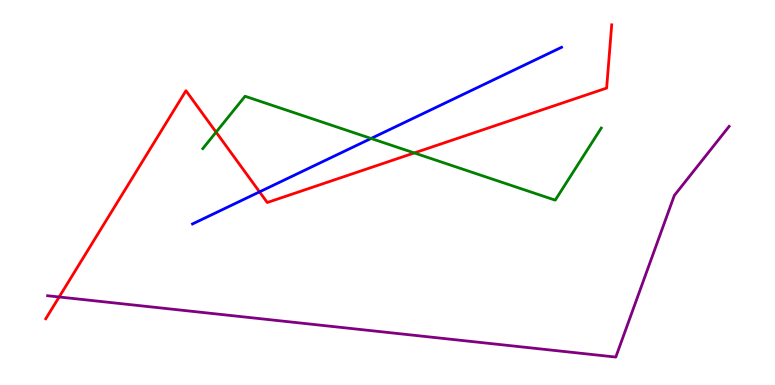[{'lines': ['blue', 'red'], 'intersections': [{'x': 3.35, 'y': 5.02}]}, {'lines': ['green', 'red'], 'intersections': [{'x': 2.79, 'y': 6.57}, {'x': 5.35, 'y': 6.03}]}, {'lines': ['purple', 'red'], 'intersections': [{'x': 0.763, 'y': 2.29}]}, {'lines': ['blue', 'green'], 'intersections': [{'x': 4.79, 'y': 6.4}]}, {'lines': ['blue', 'purple'], 'intersections': []}, {'lines': ['green', 'purple'], 'intersections': []}]